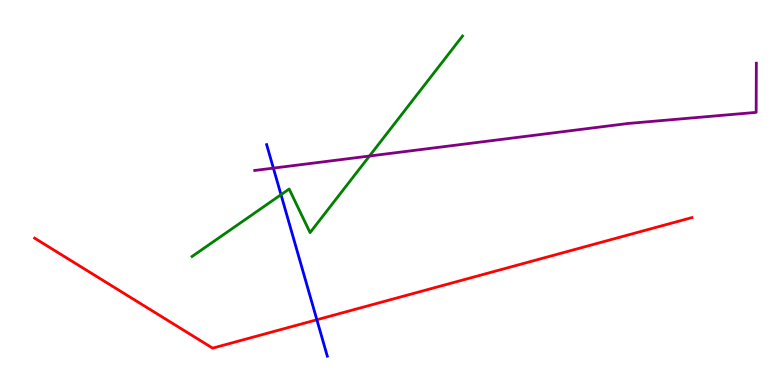[{'lines': ['blue', 'red'], 'intersections': [{'x': 4.09, 'y': 1.69}]}, {'lines': ['green', 'red'], 'intersections': []}, {'lines': ['purple', 'red'], 'intersections': []}, {'lines': ['blue', 'green'], 'intersections': [{'x': 3.63, 'y': 4.94}]}, {'lines': ['blue', 'purple'], 'intersections': [{'x': 3.53, 'y': 5.63}]}, {'lines': ['green', 'purple'], 'intersections': [{'x': 4.77, 'y': 5.95}]}]